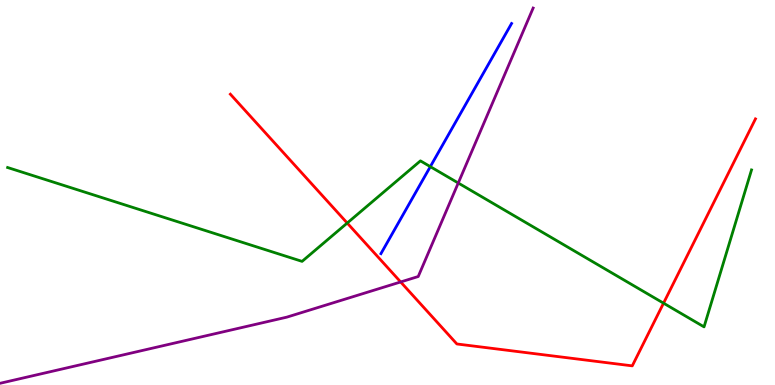[{'lines': ['blue', 'red'], 'intersections': []}, {'lines': ['green', 'red'], 'intersections': [{'x': 4.48, 'y': 4.21}, {'x': 8.56, 'y': 2.13}]}, {'lines': ['purple', 'red'], 'intersections': [{'x': 5.17, 'y': 2.68}]}, {'lines': ['blue', 'green'], 'intersections': [{'x': 5.55, 'y': 5.67}]}, {'lines': ['blue', 'purple'], 'intersections': []}, {'lines': ['green', 'purple'], 'intersections': [{'x': 5.91, 'y': 5.25}]}]